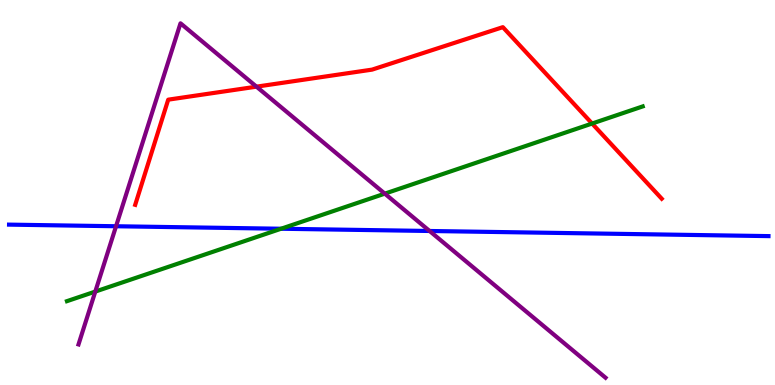[{'lines': ['blue', 'red'], 'intersections': []}, {'lines': ['green', 'red'], 'intersections': [{'x': 7.64, 'y': 6.79}]}, {'lines': ['purple', 'red'], 'intersections': [{'x': 3.31, 'y': 7.75}]}, {'lines': ['blue', 'green'], 'intersections': [{'x': 3.63, 'y': 4.06}]}, {'lines': ['blue', 'purple'], 'intersections': [{'x': 1.5, 'y': 4.12}, {'x': 5.54, 'y': 4.0}]}, {'lines': ['green', 'purple'], 'intersections': [{'x': 1.23, 'y': 2.43}, {'x': 4.97, 'y': 4.97}]}]